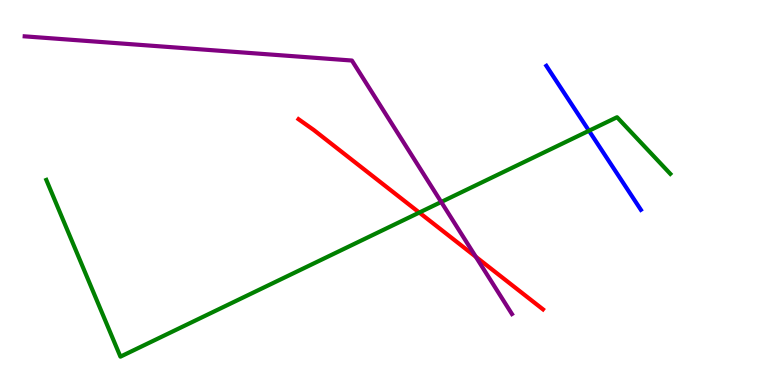[{'lines': ['blue', 'red'], 'intersections': []}, {'lines': ['green', 'red'], 'intersections': [{'x': 5.41, 'y': 4.48}]}, {'lines': ['purple', 'red'], 'intersections': [{'x': 6.14, 'y': 3.33}]}, {'lines': ['blue', 'green'], 'intersections': [{'x': 7.6, 'y': 6.6}]}, {'lines': ['blue', 'purple'], 'intersections': []}, {'lines': ['green', 'purple'], 'intersections': [{'x': 5.69, 'y': 4.75}]}]